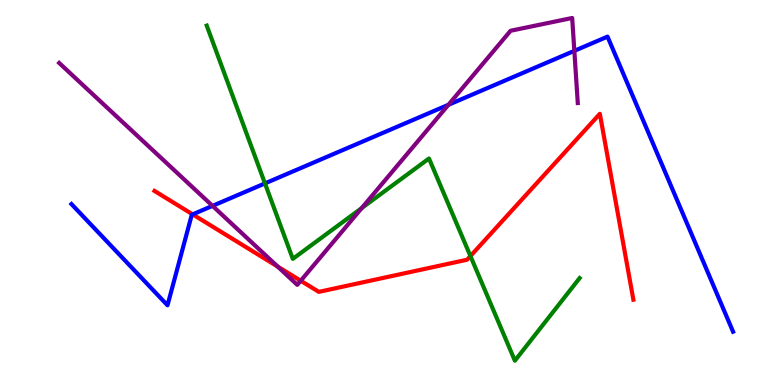[{'lines': ['blue', 'red'], 'intersections': [{'x': 2.49, 'y': 4.43}]}, {'lines': ['green', 'red'], 'intersections': [{'x': 6.07, 'y': 3.35}]}, {'lines': ['purple', 'red'], 'intersections': [{'x': 3.58, 'y': 3.08}, {'x': 3.88, 'y': 2.71}]}, {'lines': ['blue', 'green'], 'intersections': [{'x': 3.42, 'y': 5.24}]}, {'lines': ['blue', 'purple'], 'intersections': [{'x': 2.74, 'y': 4.65}, {'x': 5.79, 'y': 7.28}, {'x': 7.41, 'y': 8.68}]}, {'lines': ['green', 'purple'], 'intersections': [{'x': 4.67, 'y': 4.6}]}]